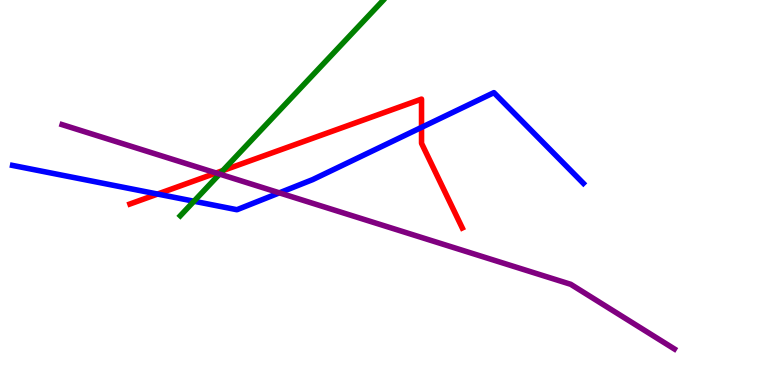[{'lines': ['blue', 'red'], 'intersections': [{'x': 2.03, 'y': 4.96}, {'x': 5.44, 'y': 6.69}]}, {'lines': ['green', 'red'], 'intersections': [{'x': 2.88, 'y': 5.57}]}, {'lines': ['purple', 'red'], 'intersections': [{'x': 2.79, 'y': 5.51}]}, {'lines': ['blue', 'green'], 'intersections': [{'x': 2.5, 'y': 4.77}]}, {'lines': ['blue', 'purple'], 'intersections': [{'x': 3.6, 'y': 4.99}]}, {'lines': ['green', 'purple'], 'intersections': [{'x': 2.83, 'y': 5.48}]}]